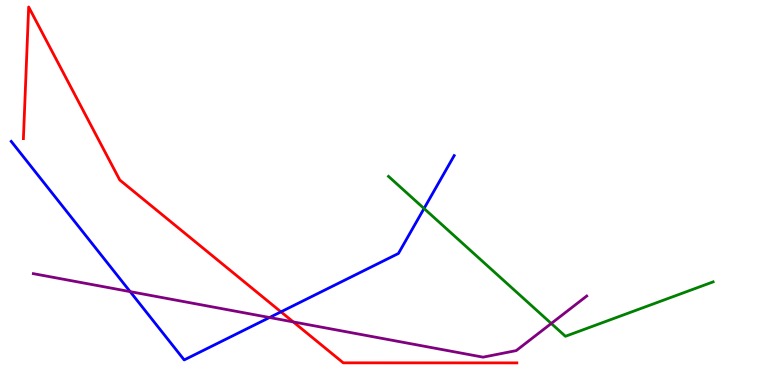[{'lines': ['blue', 'red'], 'intersections': [{'x': 3.63, 'y': 1.9}]}, {'lines': ['green', 'red'], 'intersections': []}, {'lines': ['purple', 'red'], 'intersections': [{'x': 3.78, 'y': 1.64}]}, {'lines': ['blue', 'green'], 'intersections': [{'x': 5.47, 'y': 4.58}]}, {'lines': ['blue', 'purple'], 'intersections': [{'x': 1.68, 'y': 2.43}, {'x': 3.48, 'y': 1.75}]}, {'lines': ['green', 'purple'], 'intersections': [{'x': 7.11, 'y': 1.6}]}]